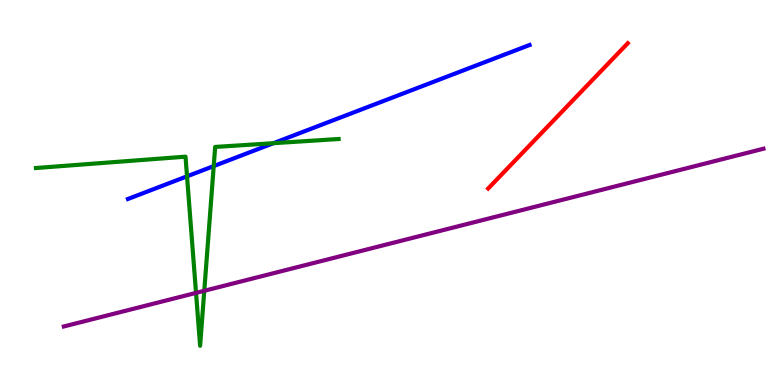[{'lines': ['blue', 'red'], 'intersections': []}, {'lines': ['green', 'red'], 'intersections': []}, {'lines': ['purple', 'red'], 'intersections': []}, {'lines': ['blue', 'green'], 'intersections': [{'x': 2.41, 'y': 5.42}, {'x': 2.76, 'y': 5.69}, {'x': 3.53, 'y': 6.28}]}, {'lines': ['blue', 'purple'], 'intersections': []}, {'lines': ['green', 'purple'], 'intersections': [{'x': 2.53, 'y': 2.39}, {'x': 2.64, 'y': 2.45}]}]